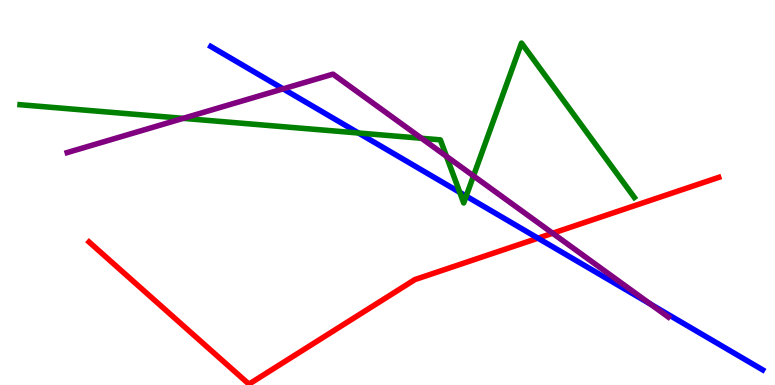[{'lines': ['blue', 'red'], 'intersections': [{'x': 6.94, 'y': 3.81}]}, {'lines': ['green', 'red'], 'intersections': []}, {'lines': ['purple', 'red'], 'intersections': [{'x': 7.13, 'y': 3.94}]}, {'lines': ['blue', 'green'], 'intersections': [{'x': 4.63, 'y': 6.55}, {'x': 5.93, 'y': 5.0}, {'x': 6.02, 'y': 4.91}]}, {'lines': ['blue', 'purple'], 'intersections': [{'x': 3.65, 'y': 7.69}, {'x': 8.39, 'y': 2.1}]}, {'lines': ['green', 'purple'], 'intersections': [{'x': 2.36, 'y': 6.93}, {'x': 5.44, 'y': 6.41}, {'x': 5.76, 'y': 5.94}, {'x': 6.11, 'y': 5.43}]}]